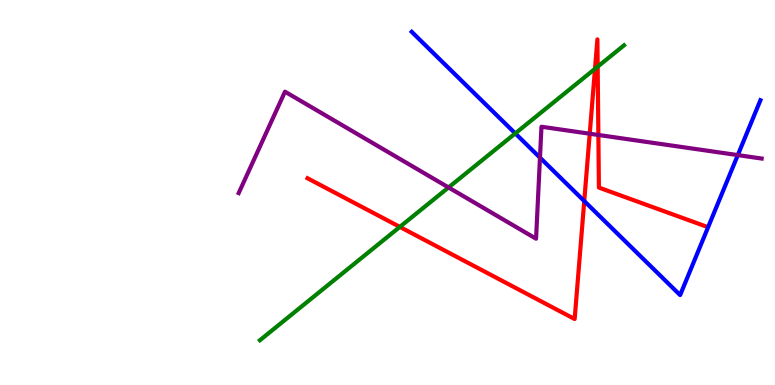[{'lines': ['blue', 'red'], 'intersections': [{'x': 7.54, 'y': 4.78}]}, {'lines': ['green', 'red'], 'intersections': [{'x': 5.16, 'y': 4.11}, {'x': 7.68, 'y': 8.21}, {'x': 7.71, 'y': 8.27}]}, {'lines': ['purple', 'red'], 'intersections': [{'x': 7.61, 'y': 6.53}, {'x': 7.72, 'y': 6.49}]}, {'lines': ['blue', 'green'], 'intersections': [{'x': 6.65, 'y': 6.53}]}, {'lines': ['blue', 'purple'], 'intersections': [{'x': 6.97, 'y': 5.91}, {'x': 9.52, 'y': 5.97}]}, {'lines': ['green', 'purple'], 'intersections': [{'x': 5.79, 'y': 5.13}]}]